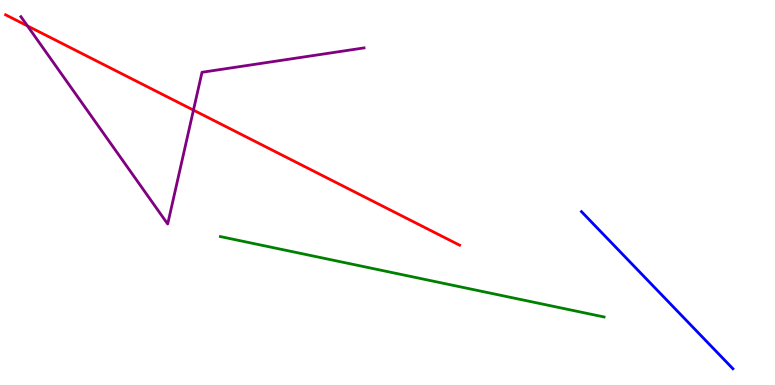[{'lines': ['blue', 'red'], 'intersections': []}, {'lines': ['green', 'red'], 'intersections': []}, {'lines': ['purple', 'red'], 'intersections': [{'x': 0.354, 'y': 9.33}, {'x': 2.5, 'y': 7.14}]}, {'lines': ['blue', 'green'], 'intersections': []}, {'lines': ['blue', 'purple'], 'intersections': []}, {'lines': ['green', 'purple'], 'intersections': []}]